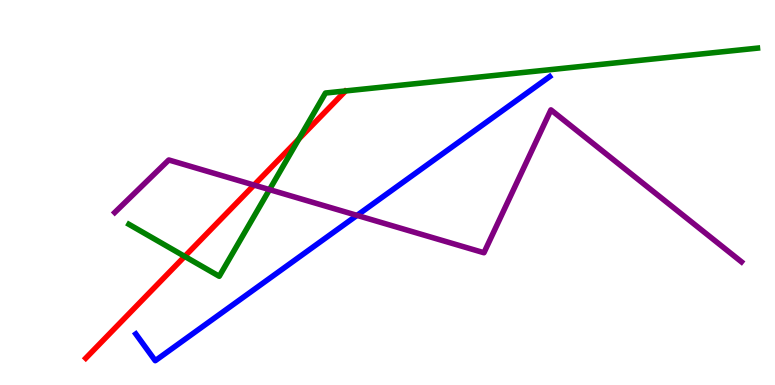[{'lines': ['blue', 'red'], 'intersections': []}, {'lines': ['green', 'red'], 'intersections': [{'x': 2.38, 'y': 3.34}, {'x': 3.86, 'y': 6.39}]}, {'lines': ['purple', 'red'], 'intersections': [{'x': 3.28, 'y': 5.19}]}, {'lines': ['blue', 'green'], 'intersections': []}, {'lines': ['blue', 'purple'], 'intersections': [{'x': 4.61, 'y': 4.41}]}, {'lines': ['green', 'purple'], 'intersections': [{'x': 3.48, 'y': 5.07}]}]